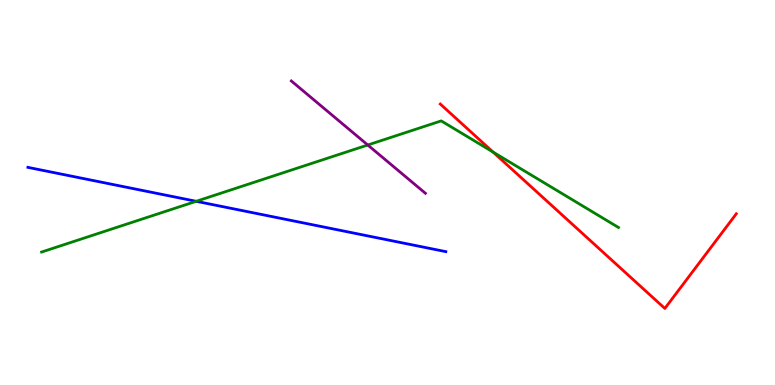[{'lines': ['blue', 'red'], 'intersections': []}, {'lines': ['green', 'red'], 'intersections': [{'x': 6.36, 'y': 6.05}]}, {'lines': ['purple', 'red'], 'intersections': []}, {'lines': ['blue', 'green'], 'intersections': [{'x': 2.53, 'y': 4.77}]}, {'lines': ['blue', 'purple'], 'intersections': []}, {'lines': ['green', 'purple'], 'intersections': [{'x': 4.75, 'y': 6.23}]}]